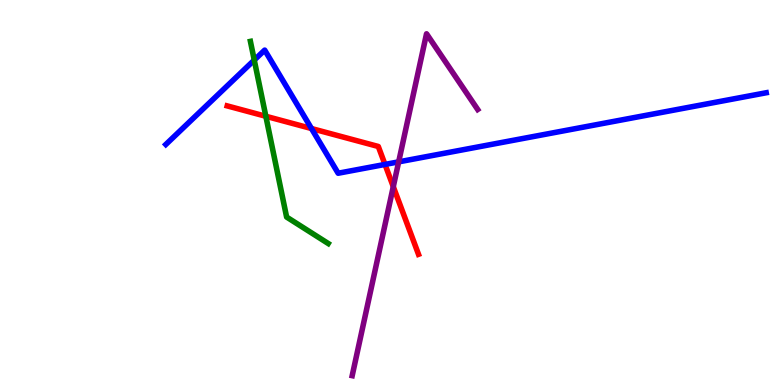[{'lines': ['blue', 'red'], 'intersections': [{'x': 4.02, 'y': 6.66}, {'x': 4.97, 'y': 5.73}]}, {'lines': ['green', 'red'], 'intersections': [{'x': 3.43, 'y': 6.98}]}, {'lines': ['purple', 'red'], 'intersections': [{'x': 5.07, 'y': 5.15}]}, {'lines': ['blue', 'green'], 'intersections': [{'x': 3.28, 'y': 8.44}]}, {'lines': ['blue', 'purple'], 'intersections': [{'x': 5.14, 'y': 5.8}]}, {'lines': ['green', 'purple'], 'intersections': []}]